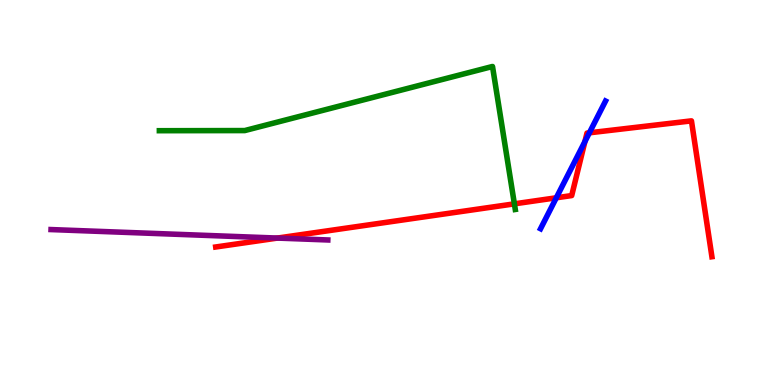[{'lines': ['blue', 'red'], 'intersections': [{'x': 7.18, 'y': 4.86}, {'x': 7.55, 'y': 6.32}, {'x': 7.6, 'y': 6.55}]}, {'lines': ['green', 'red'], 'intersections': [{'x': 6.64, 'y': 4.71}]}, {'lines': ['purple', 'red'], 'intersections': [{'x': 3.58, 'y': 3.82}]}, {'lines': ['blue', 'green'], 'intersections': []}, {'lines': ['blue', 'purple'], 'intersections': []}, {'lines': ['green', 'purple'], 'intersections': []}]